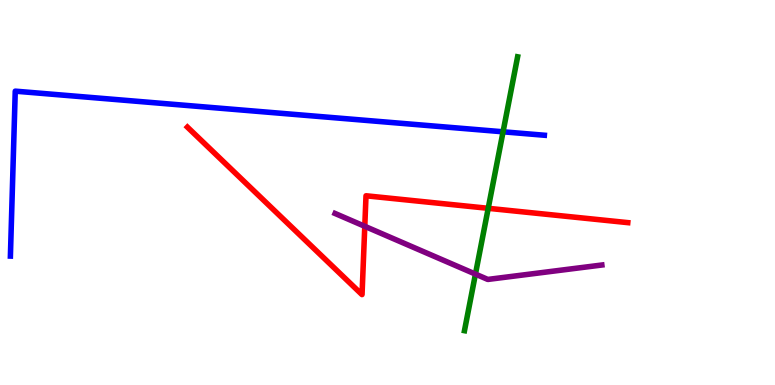[{'lines': ['blue', 'red'], 'intersections': []}, {'lines': ['green', 'red'], 'intersections': [{'x': 6.3, 'y': 4.59}]}, {'lines': ['purple', 'red'], 'intersections': [{'x': 4.71, 'y': 4.12}]}, {'lines': ['blue', 'green'], 'intersections': [{'x': 6.49, 'y': 6.58}]}, {'lines': ['blue', 'purple'], 'intersections': []}, {'lines': ['green', 'purple'], 'intersections': [{'x': 6.13, 'y': 2.88}]}]